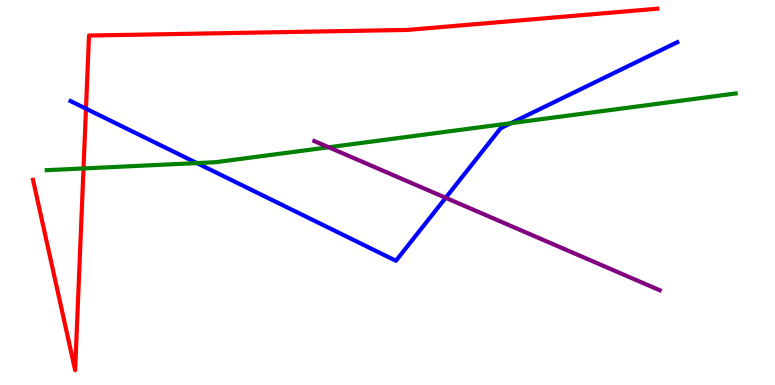[{'lines': ['blue', 'red'], 'intersections': [{'x': 1.11, 'y': 7.18}]}, {'lines': ['green', 'red'], 'intersections': [{'x': 1.08, 'y': 5.62}]}, {'lines': ['purple', 'red'], 'intersections': []}, {'lines': ['blue', 'green'], 'intersections': [{'x': 2.54, 'y': 5.76}, {'x': 6.59, 'y': 6.8}]}, {'lines': ['blue', 'purple'], 'intersections': [{'x': 5.75, 'y': 4.86}]}, {'lines': ['green', 'purple'], 'intersections': [{'x': 4.24, 'y': 6.17}]}]